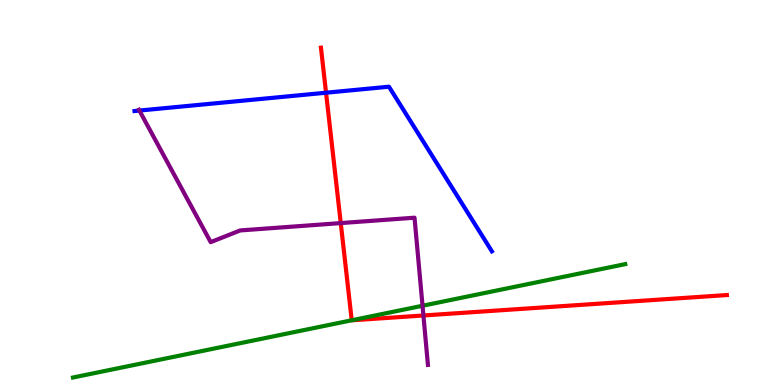[{'lines': ['blue', 'red'], 'intersections': [{'x': 4.21, 'y': 7.59}]}, {'lines': ['green', 'red'], 'intersections': [{'x': 4.54, 'y': 1.68}]}, {'lines': ['purple', 'red'], 'intersections': [{'x': 4.4, 'y': 4.21}, {'x': 5.46, 'y': 1.81}]}, {'lines': ['blue', 'green'], 'intersections': []}, {'lines': ['blue', 'purple'], 'intersections': [{'x': 1.8, 'y': 7.13}]}, {'lines': ['green', 'purple'], 'intersections': [{'x': 5.45, 'y': 2.06}]}]